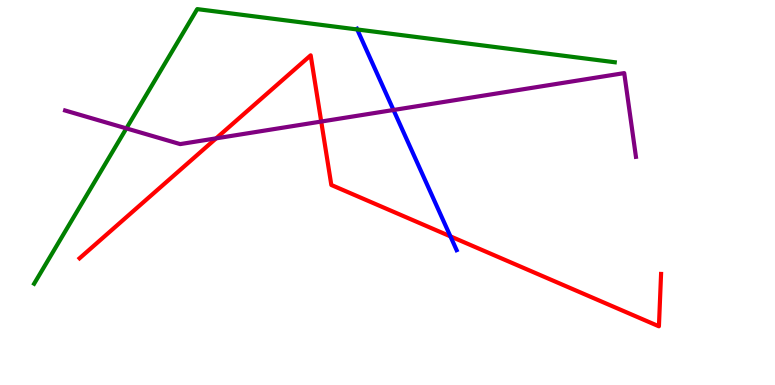[{'lines': ['blue', 'red'], 'intersections': [{'x': 5.81, 'y': 3.86}]}, {'lines': ['green', 'red'], 'intersections': []}, {'lines': ['purple', 'red'], 'intersections': [{'x': 2.79, 'y': 6.41}, {'x': 4.14, 'y': 6.84}]}, {'lines': ['blue', 'green'], 'intersections': [{'x': 4.61, 'y': 9.23}]}, {'lines': ['blue', 'purple'], 'intersections': [{'x': 5.08, 'y': 7.14}]}, {'lines': ['green', 'purple'], 'intersections': [{'x': 1.63, 'y': 6.67}]}]